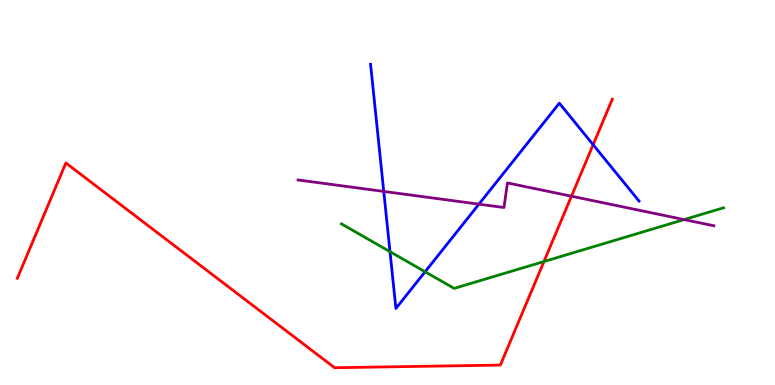[{'lines': ['blue', 'red'], 'intersections': [{'x': 7.65, 'y': 6.24}]}, {'lines': ['green', 'red'], 'intersections': [{'x': 7.02, 'y': 3.21}]}, {'lines': ['purple', 'red'], 'intersections': [{'x': 7.37, 'y': 4.9}]}, {'lines': ['blue', 'green'], 'intersections': [{'x': 5.03, 'y': 3.46}, {'x': 5.49, 'y': 2.94}]}, {'lines': ['blue', 'purple'], 'intersections': [{'x': 4.95, 'y': 5.03}, {'x': 6.18, 'y': 4.7}]}, {'lines': ['green', 'purple'], 'intersections': [{'x': 8.83, 'y': 4.3}]}]